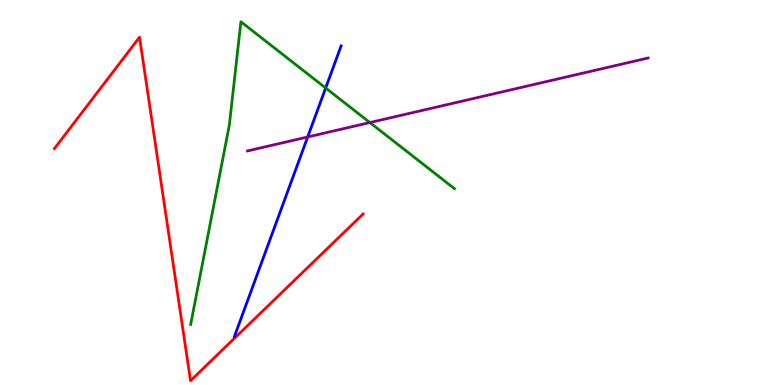[{'lines': ['blue', 'red'], 'intersections': []}, {'lines': ['green', 'red'], 'intersections': []}, {'lines': ['purple', 'red'], 'intersections': []}, {'lines': ['blue', 'green'], 'intersections': [{'x': 4.2, 'y': 7.71}]}, {'lines': ['blue', 'purple'], 'intersections': [{'x': 3.97, 'y': 6.44}]}, {'lines': ['green', 'purple'], 'intersections': [{'x': 4.77, 'y': 6.82}]}]